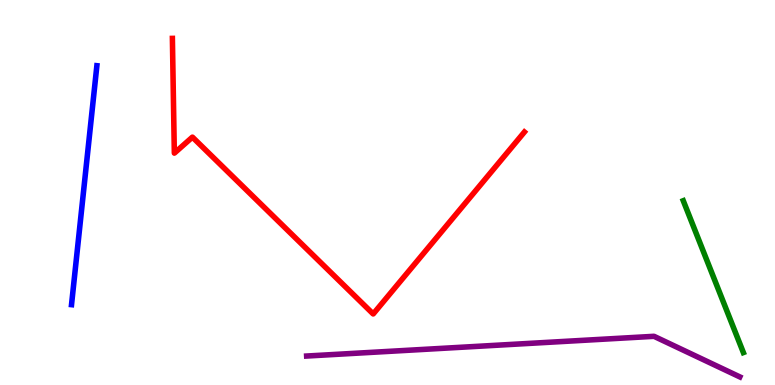[{'lines': ['blue', 'red'], 'intersections': []}, {'lines': ['green', 'red'], 'intersections': []}, {'lines': ['purple', 'red'], 'intersections': []}, {'lines': ['blue', 'green'], 'intersections': []}, {'lines': ['blue', 'purple'], 'intersections': []}, {'lines': ['green', 'purple'], 'intersections': []}]